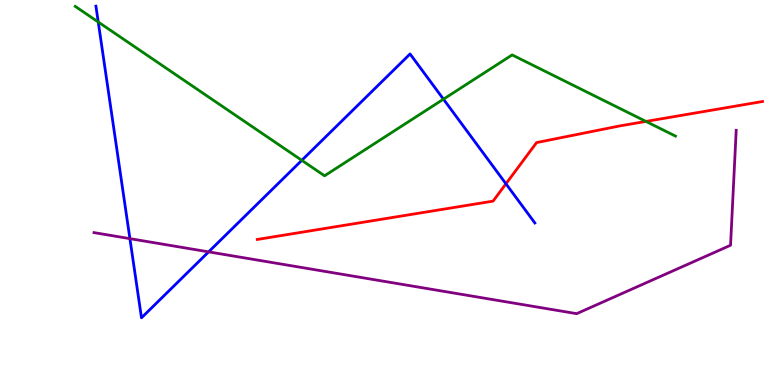[{'lines': ['blue', 'red'], 'intersections': [{'x': 6.53, 'y': 5.23}]}, {'lines': ['green', 'red'], 'intersections': [{'x': 8.33, 'y': 6.85}]}, {'lines': ['purple', 'red'], 'intersections': []}, {'lines': ['blue', 'green'], 'intersections': [{'x': 1.27, 'y': 9.43}, {'x': 3.89, 'y': 5.84}, {'x': 5.72, 'y': 7.42}]}, {'lines': ['blue', 'purple'], 'intersections': [{'x': 1.68, 'y': 3.8}, {'x': 2.69, 'y': 3.46}]}, {'lines': ['green', 'purple'], 'intersections': []}]